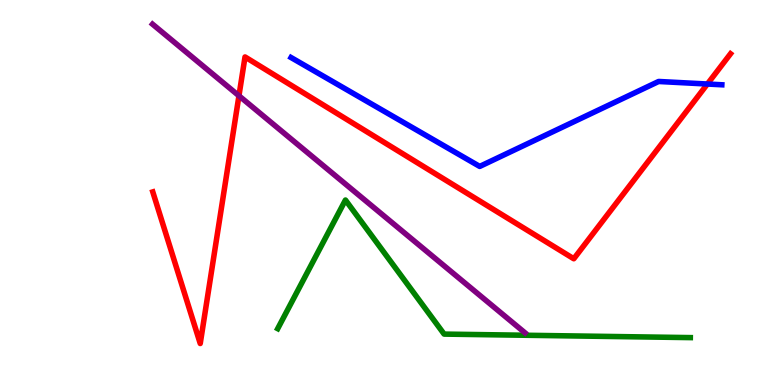[{'lines': ['blue', 'red'], 'intersections': [{'x': 9.13, 'y': 7.82}]}, {'lines': ['green', 'red'], 'intersections': []}, {'lines': ['purple', 'red'], 'intersections': [{'x': 3.08, 'y': 7.51}]}, {'lines': ['blue', 'green'], 'intersections': []}, {'lines': ['blue', 'purple'], 'intersections': []}, {'lines': ['green', 'purple'], 'intersections': []}]